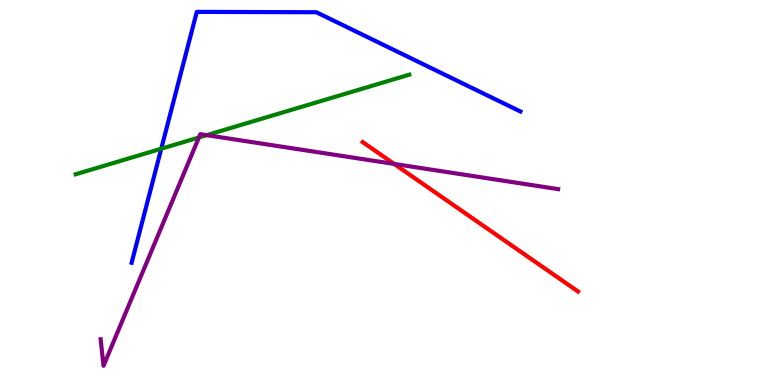[{'lines': ['blue', 'red'], 'intersections': []}, {'lines': ['green', 'red'], 'intersections': []}, {'lines': ['purple', 'red'], 'intersections': [{'x': 5.09, 'y': 5.74}]}, {'lines': ['blue', 'green'], 'intersections': [{'x': 2.08, 'y': 6.14}]}, {'lines': ['blue', 'purple'], 'intersections': []}, {'lines': ['green', 'purple'], 'intersections': [{'x': 2.57, 'y': 6.43}, {'x': 2.67, 'y': 6.49}]}]